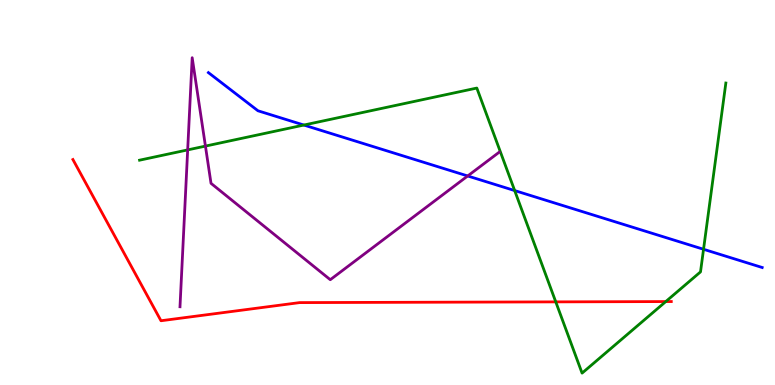[{'lines': ['blue', 'red'], 'intersections': []}, {'lines': ['green', 'red'], 'intersections': [{'x': 7.17, 'y': 2.16}, {'x': 8.59, 'y': 2.17}]}, {'lines': ['purple', 'red'], 'intersections': []}, {'lines': ['blue', 'green'], 'intersections': [{'x': 3.92, 'y': 6.75}, {'x': 6.64, 'y': 5.05}, {'x': 9.08, 'y': 3.53}]}, {'lines': ['blue', 'purple'], 'intersections': [{'x': 6.03, 'y': 5.43}]}, {'lines': ['green', 'purple'], 'intersections': [{'x': 2.42, 'y': 6.11}, {'x': 2.65, 'y': 6.21}]}]